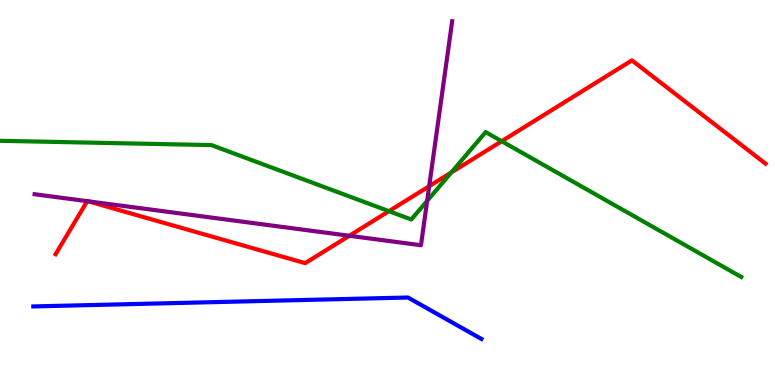[{'lines': ['blue', 'red'], 'intersections': []}, {'lines': ['green', 'red'], 'intersections': [{'x': 5.02, 'y': 4.51}, {'x': 5.82, 'y': 5.52}, {'x': 6.47, 'y': 6.33}]}, {'lines': ['purple', 'red'], 'intersections': [{'x': 1.13, 'y': 4.77}, {'x': 1.14, 'y': 4.77}, {'x': 4.51, 'y': 3.88}, {'x': 5.54, 'y': 5.16}]}, {'lines': ['blue', 'green'], 'intersections': []}, {'lines': ['blue', 'purple'], 'intersections': []}, {'lines': ['green', 'purple'], 'intersections': [{'x': 5.51, 'y': 4.78}]}]